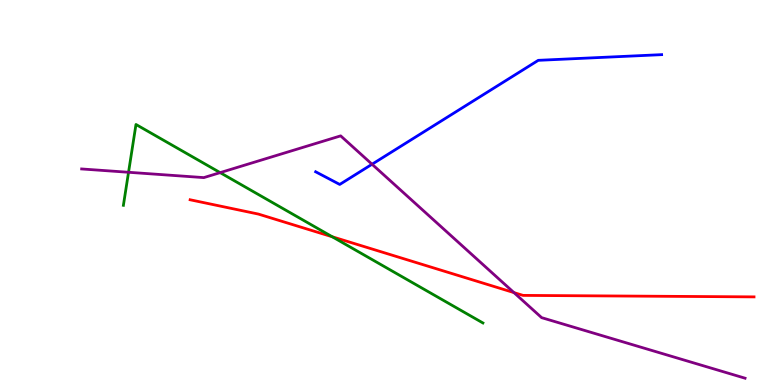[{'lines': ['blue', 'red'], 'intersections': []}, {'lines': ['green', 'red'], 'intersections': [{'x': 4.29, 'y': 3.85}]}, {'lines': ['purple', 'red'], 'intersections': [{'x': 6.63, 'y': 2.4}]}, {'lines': ['blue', 'green'], 'intersections': []}, {'lines': ['blue', 'purple'], 'intersections': [{'x': 4.8, 'y': 5.73}]}, {'lines': ['green', 'purple'], 'intersections': [{'x': 1.66, 'y': 5.53}, {'x': 2.84, 'y': 5.52}]}]